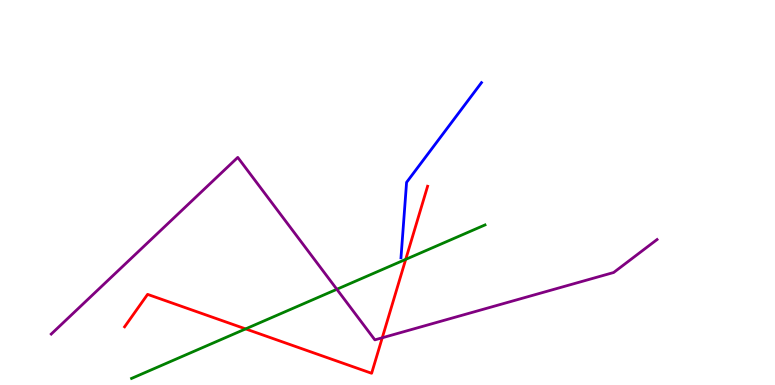[{'lines': ['blue', 'red'], 'intersections': []}, {'lines': ['green', 'red'], 'intersections': [{'x': 3.17, 'y': 1.46}, {'x': 5.24, 'y': 3.26}]}, {'lines': ['purple', 'red'], 'intersections': [{'x': 4.93, 'y': 1.23}]}, {'lines': ['blue', 'green'], 'intersections': []}, {'lines': ['blue', 'purple'], 'intersections': []}, {'lines': ['green', 'purple'], 'intersections': [{'x': 4.35, 'y': 2.49}]}]